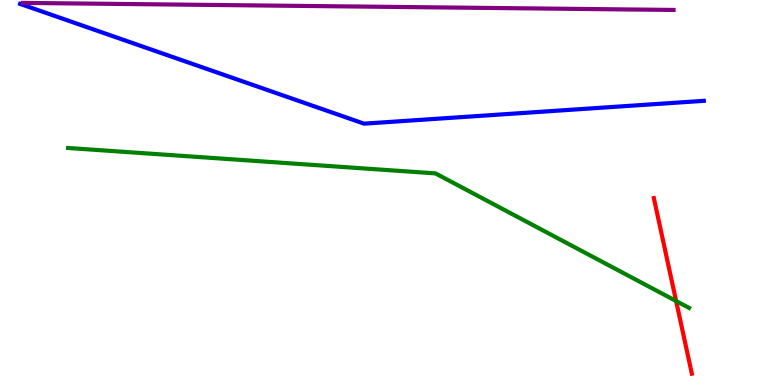[{'lines': ['blue', 'red'], 'intersections': []}, {'lines': ['green', 'red'], 'intersections': [{'x': 8.72, 'y': 2.18}]}, {'lines': ['purple', 'red'], 'intersections': []}, {'lines': ['blue', 'green'], 'intersections': []}, {'lines': ['blue', 'purple'], 'intersections': []}, {'lines': ['green', 'purple'], 'intersections': []}]